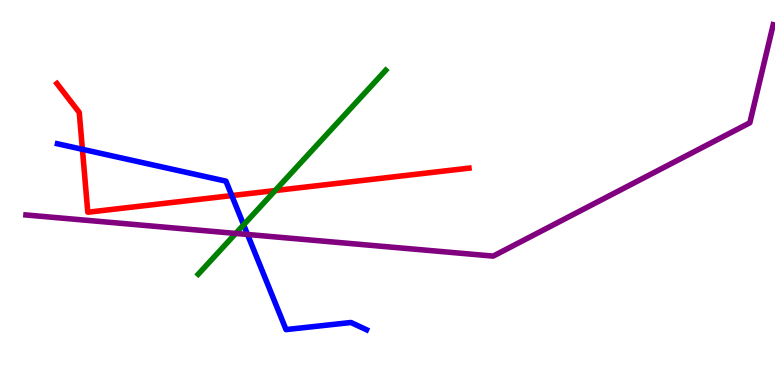[{'lines': ['blue', 'red'], 'intersections': [{'x': 1.06, 'y': 6.12}, {'x': 2.99, 'y': 4.92}]}, {'lines': ['green', 'red'], 'intersections': [{'x': 3.55, 'y': 5.05}]}, {'lines': ['purple', 'red'], 'intersections': []}, {'lines': ['blue', 'green'], 'intersections': [{'x': 3.14, 'y': 4.16}]}, {'lines': ['blue', 'purple'], 'intersections': [{'x': 3.19, 'y': 3.91}]}, {'lines': ['green', 'purple'], 'intersections': [{'x': 3.04, 'y': 3.94}]}]